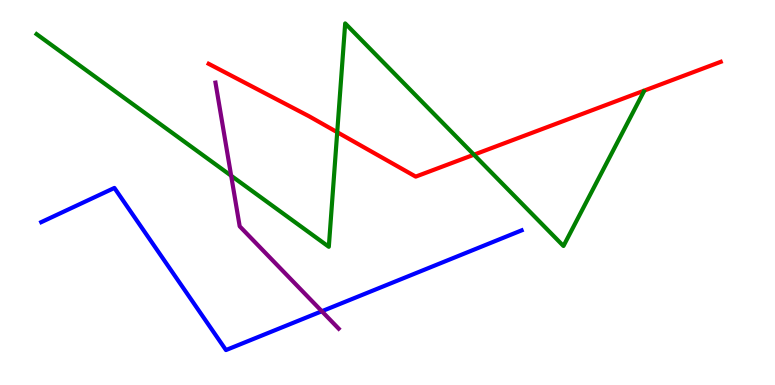[{'lines': ['blue', 'red'], 'intersections': []}, {'lines': ['green', 'red'], 'intersections': [{'x': 4.35, 'y': 6.57}, {'x': 6.12, 'y': 5.98}]}, {'lines': ['purple', 'red'], 'intersections': []}, {'lines': ['blue', 'green'], 'intersections': []}, {'lines': ['blue', 'purple'], 'intersections': [{'x': 4.15, 'y': 1.92}]}, {'lines': ['green', 'purple'], 'intersections': [{'x': 2.98, 'y': 5.44}]}]